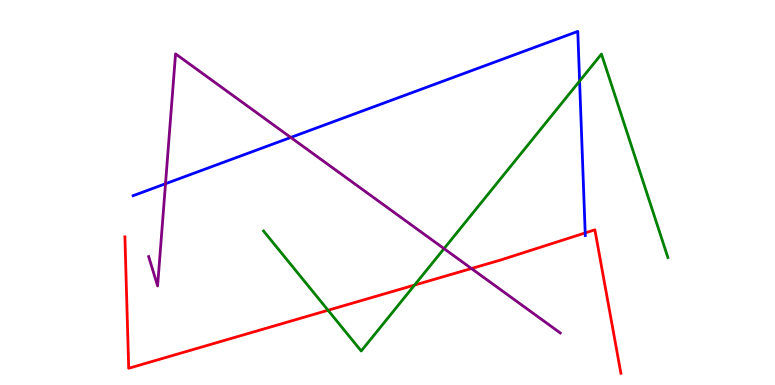[{'lines': ['blue', 'red'], 'intersections': [{'x': 7.55, 'y': 3.95}]}, {'lines': ['green', 'red'], 'intersections': [{'x': 4.23, 'y': 1.94}, {'x': 5.35, 'y': 2.6}]}, {'lines': ['purple', 'red'], 'intersections': [{'x': 6.08, 'y': 3.03}]}, {'lines': ['blue', 'green'], 'intersections': [{'x': 7.48, 'y': 7.89}]}, {'lines': ['blue', 'purple'], 'intersections': [{'x': 2.14, 'y': 5.23}, {'x': 3.75, 'y': 6.43}]}, {'lines': ['green', 'purple'], 'intersections': [{'x': 5.73, 'y': 3.54}]}]